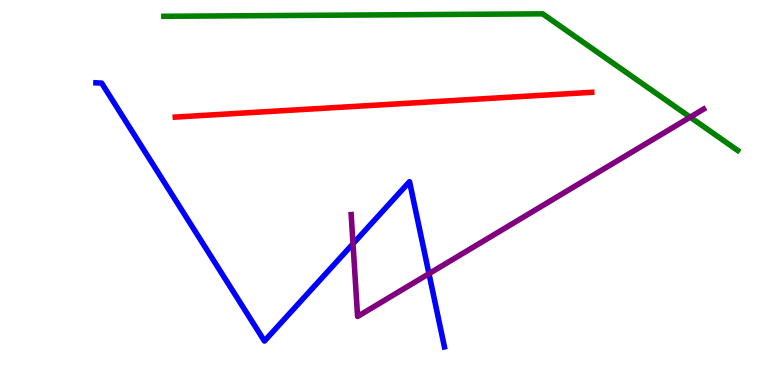[{'lines': ['blue', 'red'], 'intersections': []}, {'lines': ['green', 'red'], 'intersections': []}, {'lines': ['purple', 'red'], 'intersections': []}, {'lines': ['blue', 'green'], 'intersections': []}, {'lines': ['blue', 'purple'], 'intersections': [{'x': 4.56, 'y': 3.67}, {'x': 5.54, 'y': 2.89}]}, {'lines': ['green', 'purple'], 'intersections': [{'x': 8.91, 'y': 6.96}]}]